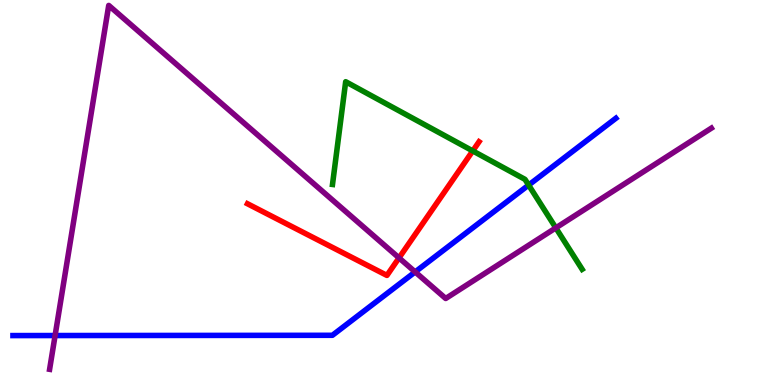[{'lines': ['blue', 'red'], 'intersections': []}, {'lines': ['green', 'red'], 'intersections': [{'x': 6.1, 'y': 6.08}]}, {'lines': ['purple', 'red'], 'intersections': [{'x': 5.15, 'y': 3.3}]}, {'lines': ['blue', 'green'], 'intersections': [{'x': 6.82, 'y': 5.19}]}, {'lines': ['blue', 'purple'], 'intersections': [{'x': 0.711, 'y': 1.28}, {'x': 5.36, 'y': 2.94}]}, {'lines': ['green', 'purple'], 'intersections': [{'x': 7.17, 'y': 4.08}]}]